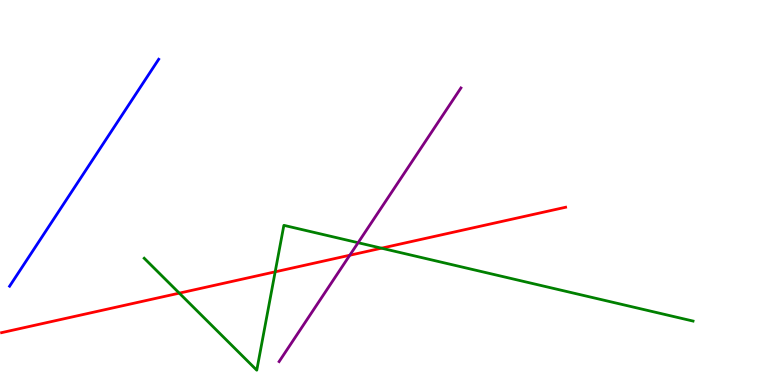[{'lines': ['blue', 'red'], 'intersections': []}, {'lines': ['green', 'red'], 'intersections': [{'x': 2.31, 'y': 2.39}, {'x': 3.55, 'y': 2.94}, {'x': 4.92, 'y': 3.55}]}, {'lines': ['purple', 'red'], 'intersections': [{'x': 4.51, 'y': 3.37}]}, {'lines': ['blue', 'green'], 'intersections': []}, {'lines': ['blue', 'purple'], 'intersections': []}, {'lines': ['green', 'purple'], 'intersections': [{'x': 4.62, 'y': 3.7}]}]